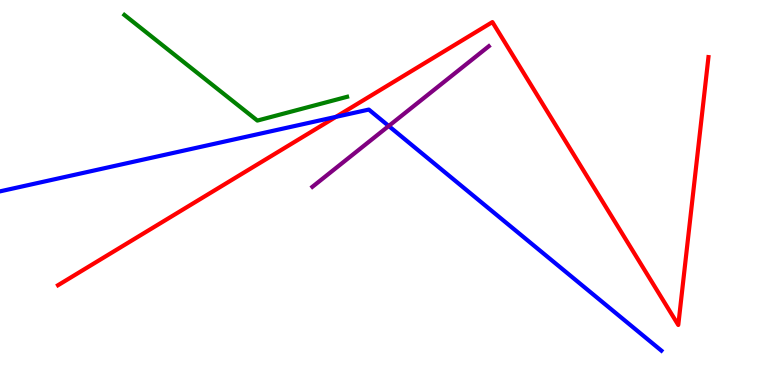[{'lines': ['blue', 'red'], 'intersections': [{'x': 4.33, 'y': 6.96}]}, {'lines': ['green', 'red'], 'intersections': []}, {'lines': ['purple', 'red'], 'intersections': []}, {'lines': ['blue', 'green'], 'intersections': []}, {'lines': ['blue', 'purple'], 'intersections': [{'x': 5.02, 'y': 6.73}]}, {'lines': ['green', 'purple'], 'intersections': []}]